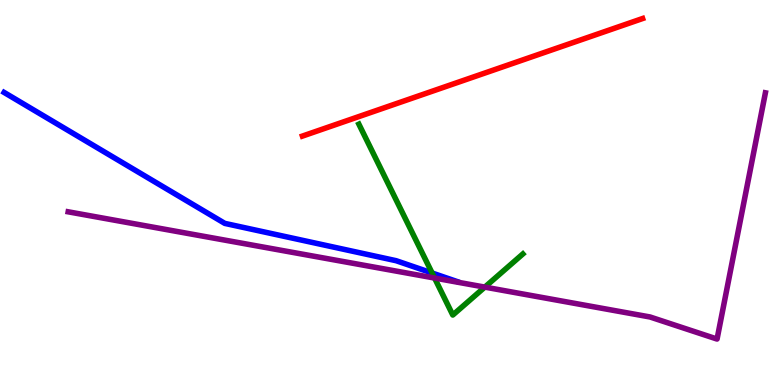[{'lines': ['blue', 'red'], 'intersections': []}, {'lines': ['green', 'red'], 'intersections': []}, {'lines': ['purple', 'red'], 'intersections': []}, {'lines': ['blue', 'green'], 'intersections': [{'x': 5.58, 'y': 2.91}]}, {'lines': ['blue', 'purple'], 'intersections': []}, {'lines': ['green', 'purple'], 'intersections': [{'x': 5.61, 'y': 2.78}, {'x': 6.26, 'y': 2.54}]}]